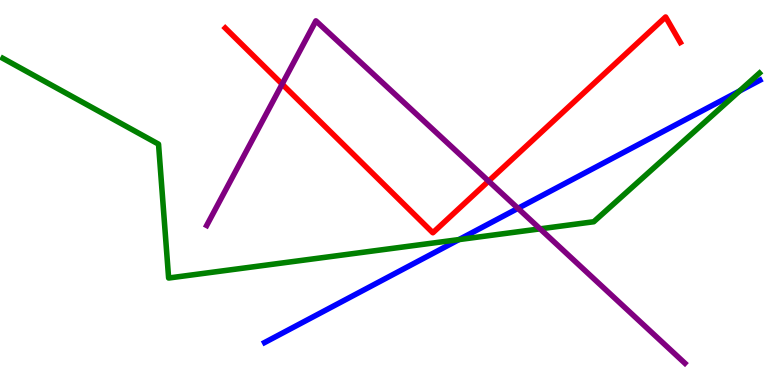[{'lines': ['blue', 'red'], 'intersections': []}, {'lines': ['green', 'red'], 'intersections': []}, {'lines': ['purple', 'red'], 'intersections': [{'x': 3.64, 'y': 7.82}, {'x': 6.3, 'y': 5.3}]}, {'lines': ['blue', 'green'], 'intersections': [{'x': 5.92, 'y': 3.78}, {'x': 9.54, 'y': 7.64}]}, {'lines': ['blue', 'purple'], 'intersections': [{'x': 6.68, 'y': 4.59}]}, {'lines': ['green', 'purple'], 'intersections': [{'x': 6.97, 'y': 4.06}]}]